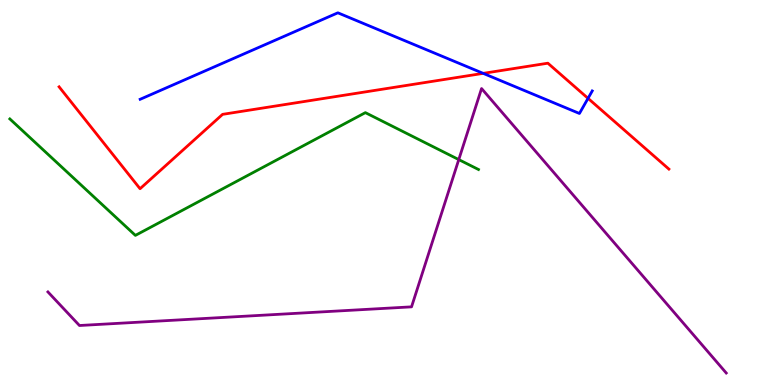[{'lines': ['blue', 'red'], 'intersections': [{'x': 6.23, 'y': 8.09}, {'x': 7.59, 'y': 7.45}]}, {'lines': ['green', 'red'], 'intersections': []}, {'lines': ['purple', 'red'], 'intersections': []}, {'lines': ['blue', 'green'], 'intersections': []}, {'lines': ['blue', 'purple'], 'intersections': []}, {'lines': ['green', 'purple'], 'intersections': [{'x': 5.92, 'y': 5.85}]}]